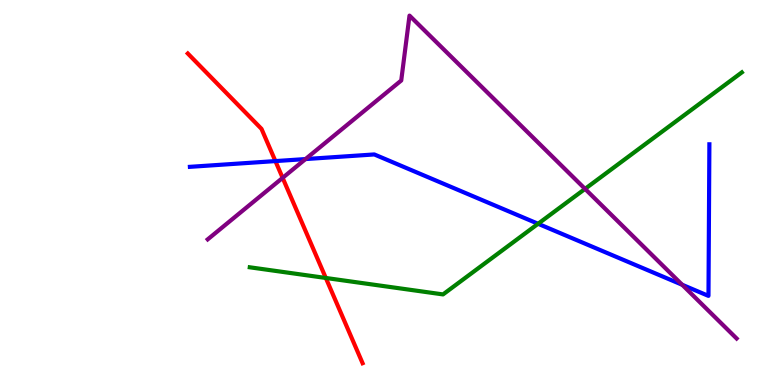[{'lines': ['blue', 'red'], 'intersections': [{'x': 3.55, 'y': 5.82}]}, {'lines': ['green', 'red'], 'intersections': [{'x': 4.2, 'y': 2.78}]}, {'lines': ['purple', 'red'], 'intersections': [{'x': 3.65, 'y': 5.38}]}, {'lines': ['blue', 'green'], 'intersections': [{'x': 6.94, 'y': 4.19}]}, {'lines': ['blue', 'purple'], 'intersections': [{'x': 3.94, 'y': 5.87}, {'x': 8.8, 'y': 2.6}]}, {'lines': ['green', 'purple'], 'intersections': [{'x': 7.55, 'y': 5.09}]}]